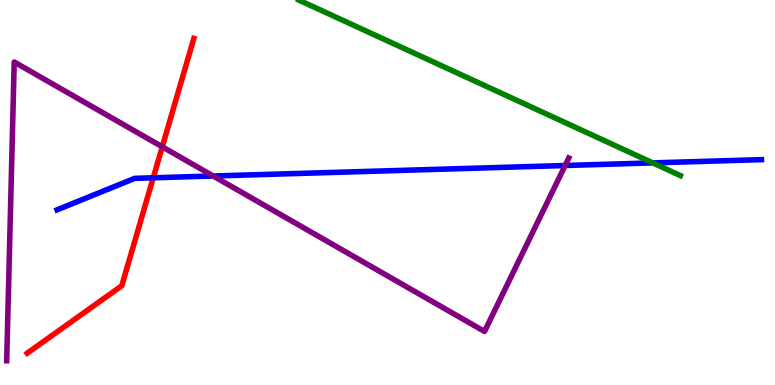[{'lines': ['blue', 'red'], 'intersections': [{'x': 1.98, 'y': 5.38}]}, {'lines': ['green', 'red'], 'intersections': []}, {'lines': ['purple', 'red'], 'intersections': [{'x': 2.09, 'y': 6.19}]}, {'lines': ['blue', 'green'], 'intersections': [{'x': 8.42, 'y': 5.77}]}, {'lines': ['blue', 'purple'], 'intersections': [{'x': 2.75, 'y': 5.43}, {'x': 7.29, 'y': 5.7}]}, {'lines': ['green', 'purple'], 'intersections': []}]